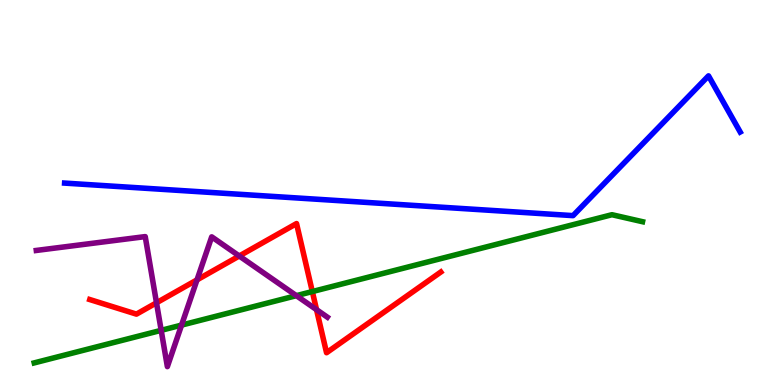[{'lines': ['blue', 'red'], 'intersections': []}, {'lines': ['green', 'red'], 'intersections': [{'x': 4.03, 'y': 2.43}]}, {'lines': ['purple', 'red'], 'intersections': [{'x': 2.02, 'y': 2.14}, {'x': 2.54, 'y': 2.73}, {'x': 3.09, 'y': 3.35}, {'x': 4.08, 'y': 1.96}]}, {'lines': ['blue', 'green'], 'intersections': []}, {'lines': ['blue', 'purple'], 'intersections': []}, {'lines': ['green', 'purple'], 'intersections': [{'x': 2.08, 'y': 1.42}, {'x': 2.34, 'y': 1.56}, {'x': 3.82, 'y': 2.32}]}]